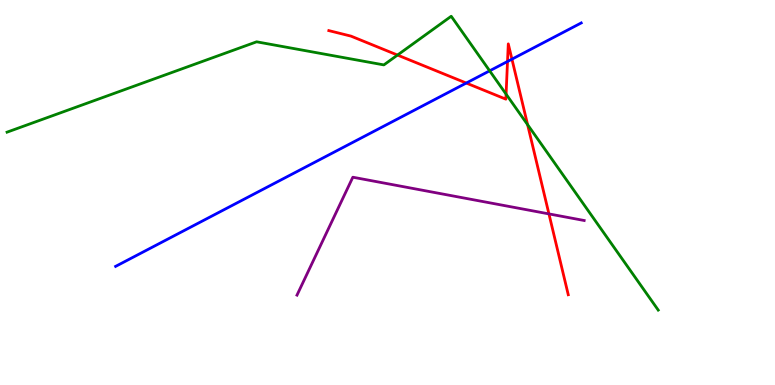[{'lines': ['blue', 'red'], 'intersections': [{'x': 6.02, 'y': 7.84}, {'x': 6.55, 'y': 8.4}, {'x': 6.61, 'y': 8.46}]}, {'lines': ['green', 'red'], 'intersections': [{'x': 5.13, 'y': 8.57}, {'x': 6.53, 'y': 7.55}, {'x': 6.81, 'y': 6.76}]}, {'lines': ['purple', 'red'], 'intersections': [{'x': 7.08, 'y': 4.44}]}, {'lines': ['blue', 'green'], 'intersections': [{'x': 6.32, 'y': 8.16}]}, {'lines': ['blue', 'purple'], 'intersections': []}, {'lines': ['green', 'purple'], 'intersections': []}]